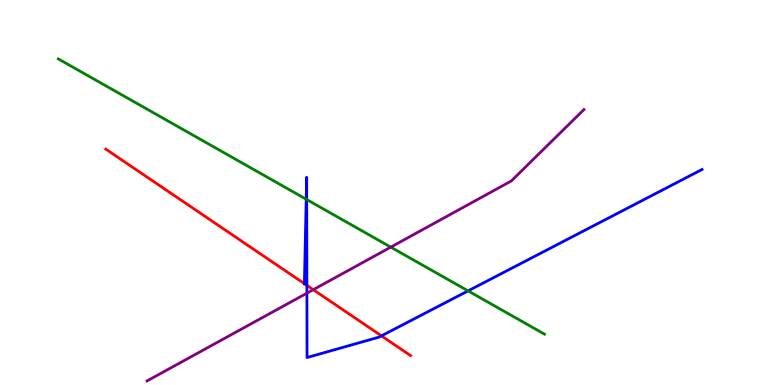[{'lines': ['blue', 'red'], 'intersections': [{'x': 3.93, 'y': 2.63}, {'x': 3.96, 'y': 2.59}, {'x': 4.92, 'y': 1.28}]}, {'lines': ['green', 'red'], 'intersections': []}, {'lines': ['purple', 'red'], 'intersections': [{'x': 4.04, 'y': 2.48}]}, {'lines': ['blue', 'green'], 'intersections': [{'x': 3.95, 'y': 4.82}, {'x': 3.96, 'y': 4.82}, {'x': 6.04, 'y': 2.44}]}, {'lines': ['blue', 'purple'], 'intersections': [{'x': 3.96, 'y': 2.39}]}, {'lines': ['green', 'purple'], 'intersections': [{'x': 5.04, 'y': 3.58}]}]